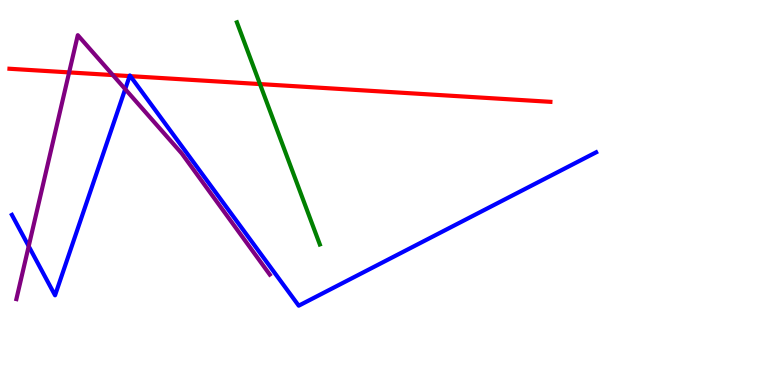[{'lines': ['blue', 'red'], 'intersections': [{'x': 1.67, 'y': 8.02}, {'x': 1.68, 'y': 8.02}]}, {'lines': ['green', 'red'], 'intersections': [{'x': 3.35, 'y': 7.82}]}, {'lines': ['purple', 'red'], 'intersections': [{'x': 0.892, 'y': 8.12}, {'x': 1.46, 'y': 8.05}]}, {'lines': ['blue', 'green'], 'intersections': []}, {'lines': ['blue', 'purple'], 'intersections': [{'x': 0.37, 'y': 3.61}, {'x': 1.62, 'y': 7.69}]}, {'lines': ['green', 'purple'], 'intersections': []}]